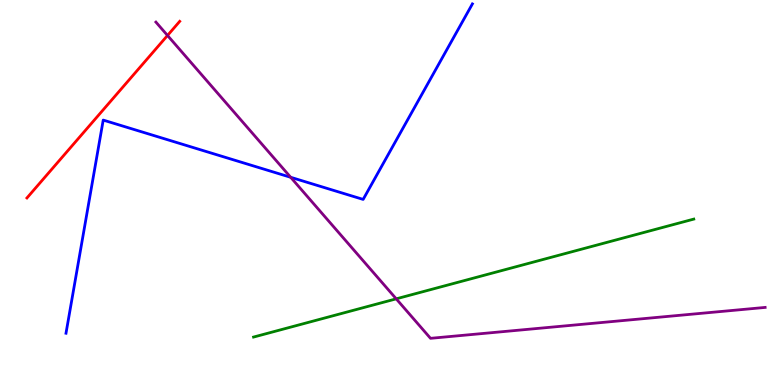[{'lines': ['blue', 'red'], 'intersections': []}, {'lines': ['green', 'red'], 'intersections': []}, {'lines': ['purple', 'red'], 'intersections': [{'x': 2.16, 'y': 9.08}]}, {'lines': ['blue', 'green'], 'intersections': []}, {'lines': ['blue', 'purple'], 'intersections': [{'x': 3.75, 'y': 5.39}]}, {'lines': ['green', 'purple'], 'intersections': [{'x': 5.11, 'y': 2.24}]}]